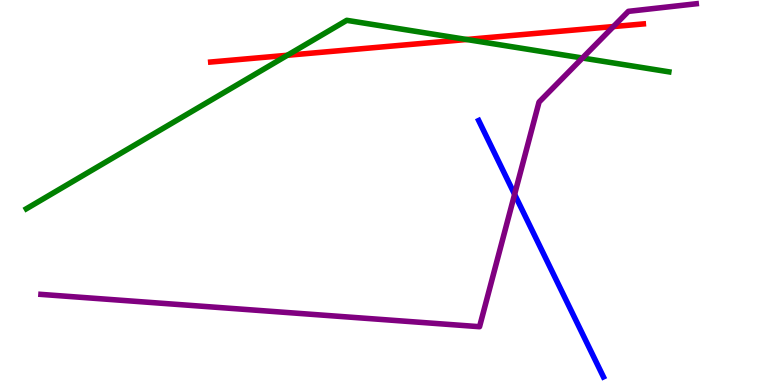[{'lines': ['blue', 'red'], 'intersections': []}, {'lines': ['green', 'red'], 'intersections': [{'x': 3.71, 'y': 8.56}, {'x': 6.02, 'y': 8.97}]}, {'lines': ['purple', 'red'], 'intersections': [{'x': 7.91, 'y': 9.31}]}, {'lines': ['blue', 'green'], 'intersections': []}, {'lines': ['blue', 'purple'], 'intersections': [{'x': 6.64, 'y': 4.95}]}, {'lines': ['green', 'purple'], 'intersections': [{'x': 7.52, 'y': 8.49}]}]